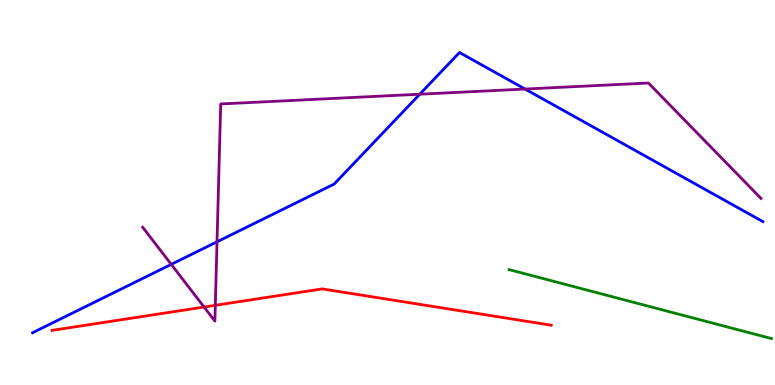[{'lines': ['blue', 'red'], 'intersections': []}, {'lines': ['green', 'red'], 'intersections': []}, {'lines': ['purple', 'red'], 'intersections': [{'x': 2.63, 'y': 2.03}, {'x': 2.78, 'y': 2.07}]}, {'lines': ['blue', 'green'], 'intersections': []}, {'lines': ['blue', 'purple'], 'intersections': [{'x': 2.21, 'y': 3.13}, {'x': 2.8, 'y': 3.72}, {'x': 5.42, 'y': 7.55}, {'x': 6.78, 'y': 7.69}]}, {'lines': ['green', 'purple'], 'intersections': []}]